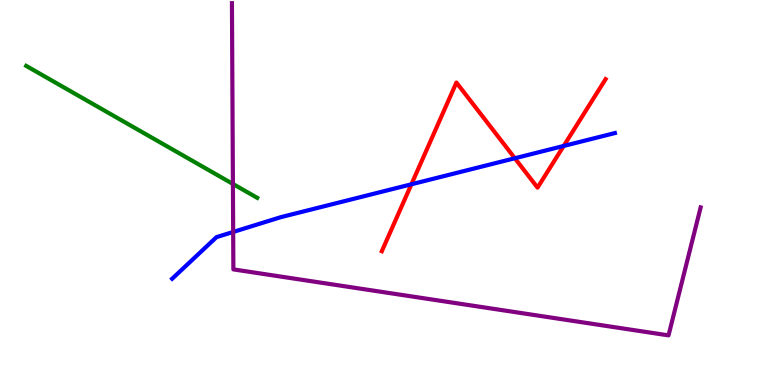[{'lines': ['blue', 'red'], 'intersections': [{'x': 5.31, 'y': 5.21}, {'x': 6.64, 'y': 5.89}, {'x': 7.27, 'y': 6.21}]}, {'lines': ['green', 'red'], 'intersections': []}, {'lines': ['purple', 'red'], 'intersections': []}, {'lines': ['blue', 'green'], 'intersections': []}, {'lines': ['blue', 'purple'], 'intersections': [{'x': 3.01, 'y': 3.98}]}, {'lines': ['green', 'purple'], 'intersections': [{'x': 3.01, 'y': 5.22}]}]